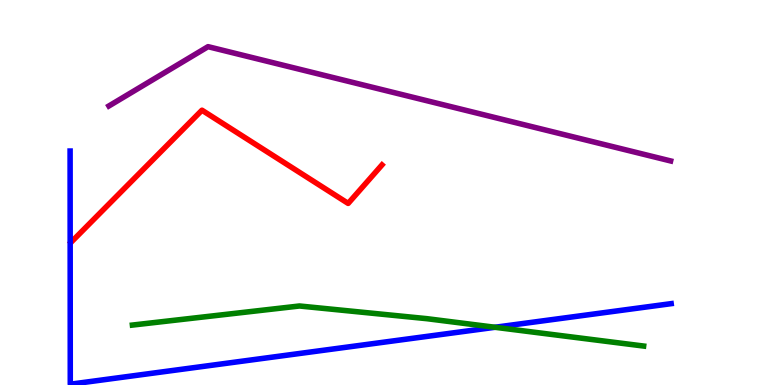[{'lines': ['blue', 'red'], 'intersections': []}, {'lines': ['green', 'red'], 'intersections': []}, {'lines': ['purple', 'red'], 'intersections': []}, {'lines': ['blue', 'green'], 'intersections': [{'x': 6.39, 'y': 1.5}]}, {'lines': ['blue', 'purple'], 'intersections': []}, {'lines': ['green', 'purple'], 'intersections': []}]